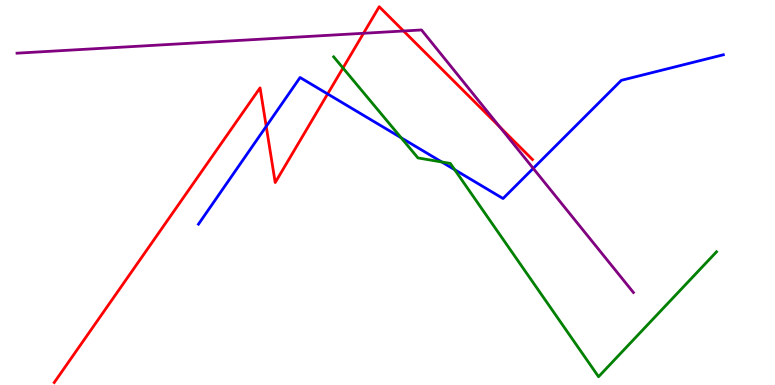[{'lines': ['blue', 'red'], 'intersections': [{'x': 3.44, 'y': 6.72}, {'x': 4.23, 'y': 7.56}]}, {'lines': ['green', 'red'], 'intersections': [{'x': 4.43, 'y': 8.23}]}, {'lines': ['purple', 'red'], 'intersections': [{'x': 4.69, 'y': 9.14}, {'x': 5.21, 'y': 9.2}, {'x': 6.45, 'y': 6.7}]}, {'lines': ['blue', 'green'], 'intersections': [{'x': 5.18, 'y': 6.42}, {'x': 5.7, 'y': 5.79}, {'x': 5.87, 'y': 5.59}]}, {'lines': ['blue', 'purple'], 'intersections': [{'x': 6.88, 'y': 5.63}]}, {'lines': ['green', 'purple'], 'intersections': []}]